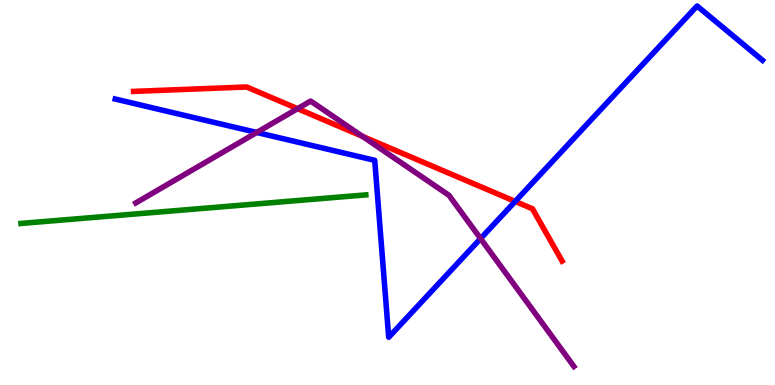[{'lines': ['blue', 'red'], 'intersections': [{'x': 6.65, 'y': 4.77}]}, {'lines': ['green', 'red'], 'intersections': []}, {'lines': ['purple', 'red'], 'intersections': [{'x': 3.84, 'y': 7.18}, {'x': 4.68, 'y': 6.46}]}, {'lines': ['blue', 'green'], 'intersections': []}, {'lines': ['blue', 'purple'], 'intersections': [{'x': 3.31, 'y': 6.56}, {'x': 6.2, 'y': 3.8}]}, {'lines': ['green', 'purple'], 'intersections': []}]